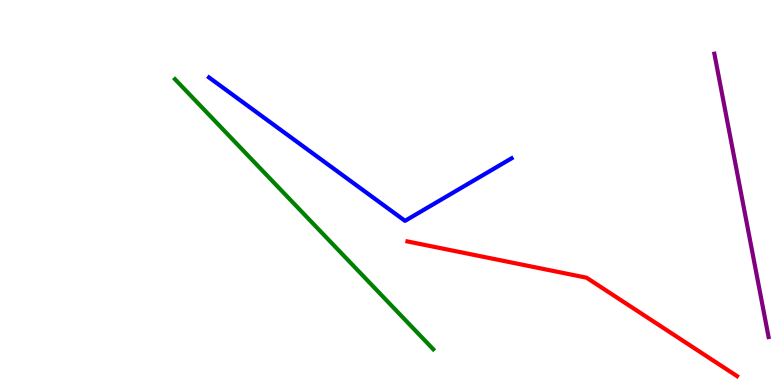[{'lines': ['blue', 'red'], 'intersections': []}, {'lines': ['green', 'red'], 'intersections': []}, {'lines': ['purple', 'red'], 'intersections': []}, {'lines': ['blue', 'green'], 'intersections': []}, {'lines': ['blue', 'purple'], 'intersections': []}, {'lines': ['green', 'purple'], 'intersections': []}]